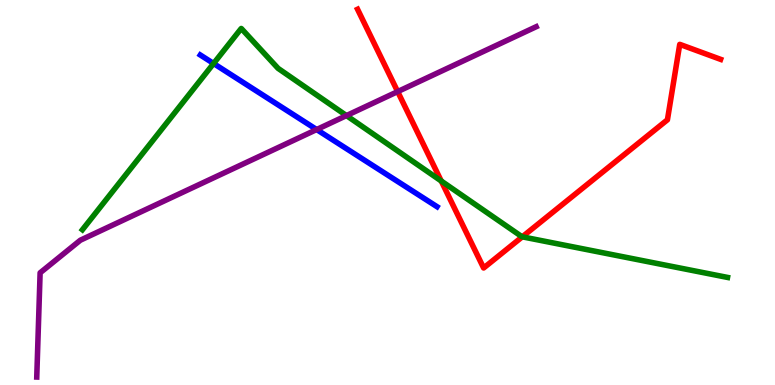[{'lines': ['blue', 'red'], 'intersections': []}, {'lines': ['green', 'red'], 'intersections': [{'x': 5.69, 'y': 5.3}, {'x': 6.74, 'y': 3.85}]}, {'lines': ['purple', 'red'], 'intersections': [{'x': 5.13, 'y': 7.62}]}, {'lines': ['blue', 'green'], 'intersections': [{'x': 2.76, 'y': 8.35}]}, {'lines': ['blue', 'purple'], 'intersections': [{'x': 4.09, 'y': 6.64}]}, {'lines': ['green', 'purple'], 'intersections': [{'x': 4.47, 'y': 7.0}]}]